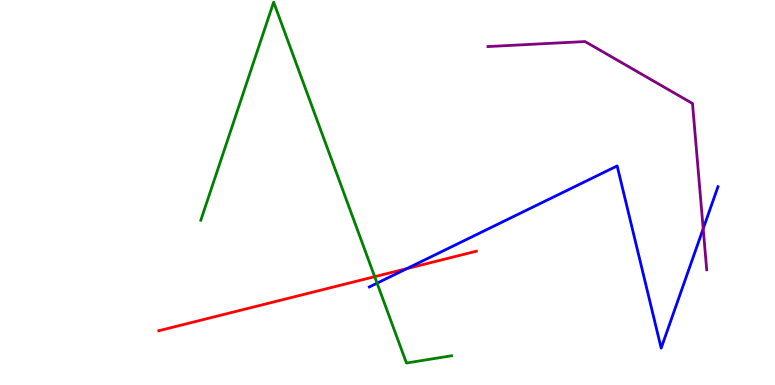[{'lines': ['blue', 'red'], 'intersections': [{'x': 5.25, 'y': 3.02}]}, {'lines': ['green', 'red'], 'intersections': [{'x': 4.83, 'y': 2.81}]}, {'lines': ['purple', 'red'], 'intersections': []}, {'lines': ['blue', 'green'], 'intersections': [{'x': 4.87, 'y': 2.64}]}, {'lines': ['blue', 'purple'], 'intersections': [{'x': 9.07, 'y': 4.06}]}, {'lines': ['green', 'purple'], 'intersections': []}]